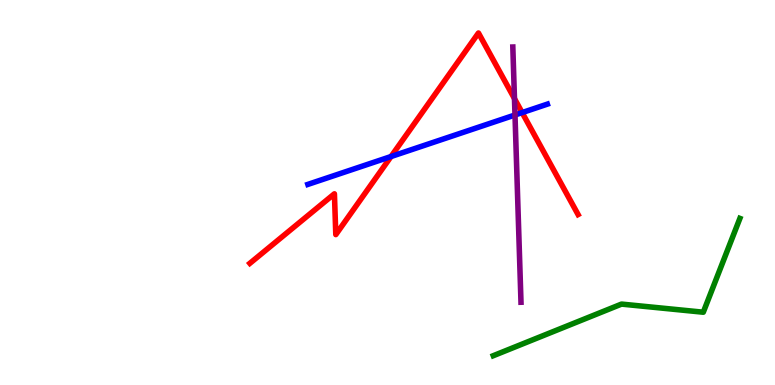[{'lines': ['blue', 'red'], 'intersections': [{'x': 5.05, 'y': 5.93}, {'x': 6.74, 'y': 7.08}]}, {'lines': ['green', 'red'], 'intersections': []}, {'lines': ['purple', 'red'], 'intersections': [{'x': 6.64, 'y': 7.44}]}, {'lines': ['blue', 'green'], 'intersections': []}, {'lines': ['blue', 'purple'], 'intersections': [{'x': 6.65, 'y': 7.01}]}, {'lines': ['green', 'purple'], 'intersections': []}]